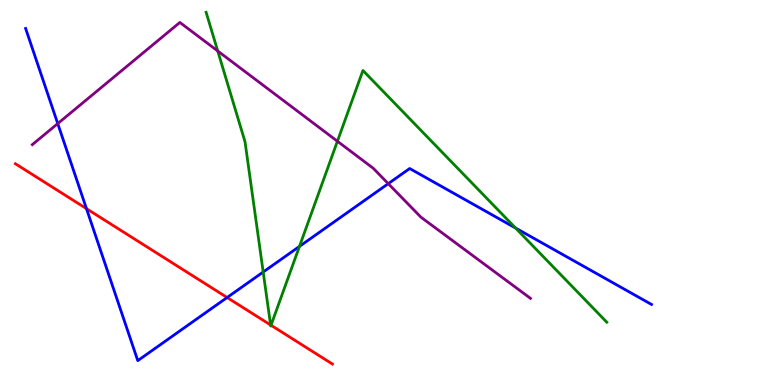[{'lines': ['blue', 'red'], 'intersections': [{'x': 1.12, 'y': 4.58}, {'x': 2.93, 'y': 2.27}]}, {'lines': ['green', 'red'], 'intersections': [{'x': 3.49, 'y': 1.56}, {'x': 3.5, 'y': 1.55}]}, {'lines': ['purple', 'red'], 'intersections': []}, {'lines': ['blue', 'green'], 'intersections': [{'x': 3.4, 'y': 2.93}, {'x': 3.86, 'y': 3.6}, {'x': 6.65, 'y': 4.08}]}, {'lines': ['blue', 'purple'], 'intersections': [{'x': 0.745, 'y': 6.79}, {'x': 5.01, 'y': 5.23}]}, {'lines': ['green', 'purple'], 'intersections': [{'x': 2.81, 'y': 8.68}, {'x': 4.35, 'y': 6.33}]}]